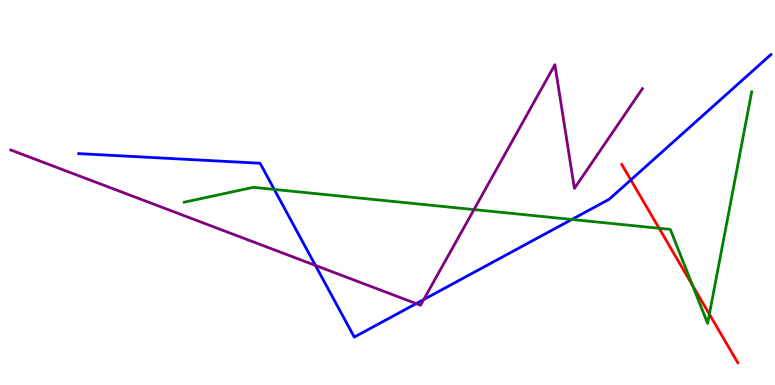[{'lines': ['blue', 'red'], 'intersections': [{'x': 8.14, 'y': 5.33}]}, {'lines': ['green', 'red'], 'intersections': [{'x': 8.5, 'y': 4.07}, {'x': 8.94, 'y': 2.59}, {'x': 9.15, 'y': 1.84}]}, {'lines': ['purple', 'red'], 'intersections': []}, {'lines': ['blue', 'green'], 'intersections': [{'x': 3.54, 'y': 5.08}, {'x': 7.38, 'y': 4.3}]}, {'lines': ['blue', 'purple'], 'intersections': [{'x': 4.07, 'y': 3.11}, {'x': 5.37, 'y': 2.11}, {'x': 5.47, 'y': 2.22}]}, {'lines': ['green', 'purple'], 'intersections': [{'x': 6.12, 'y': 4.56}]}]